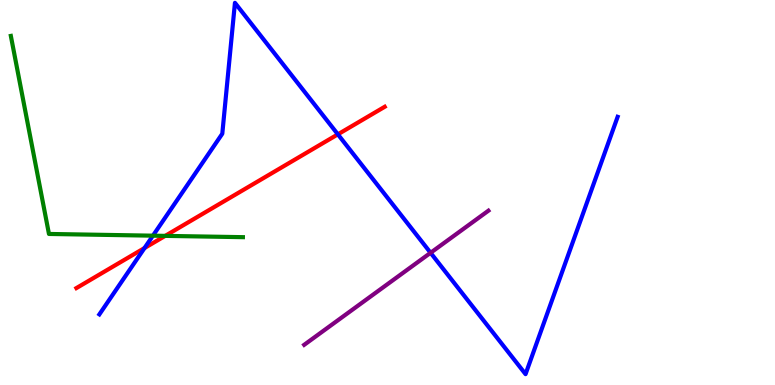[{'lines': ['blue', 'red'], 'intersections': [{'x': 1.86, 'y': 3.56}, {'x': 4.36, 'y': 6.51}]}, {'lines': ['green', 'red'], 'intersections': [{'x': 2.13, 'y': 3.87}]}, {'lines': ['purple', 'red'], 'intersections': []}, {'lines': ['blue', 'green'], 'intersections': [{'x': 1.97, 'y': 3.88}]}, {'lines': ['blue', 'purple'], 'intersections': [{'x': 5.56, 'y': 3.43}]}, {'lines': ['green', 'purple'], 'intersections': []}]